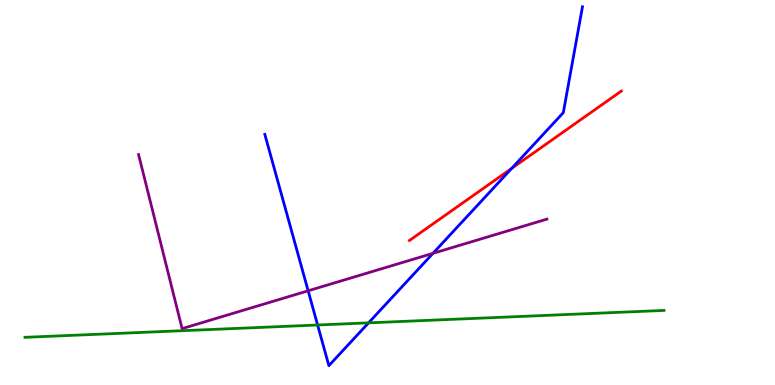[{'lines': ['blue', 'red'], 'intersections': [{'x': 6.6, 'y': 5.63}]}, {'lines': ['green', 'red'], 'intersections': []}, {'lines': ['purple', 'red'], 'intersections': []}, {'lines': ['blue', 'green'], 'intersections': [{'x': 4.1, 'y': 1.56}, {'x': 4.76, 'y': 1.61}]}, {'lines': ['blue', 'purple'], 'intersections': [{'x': 3.98, 'y': 2.45}, {'x': 5.59, 'y': 3.42}]}, {'lines': ['green', 'purple'], 'intersections': []}]